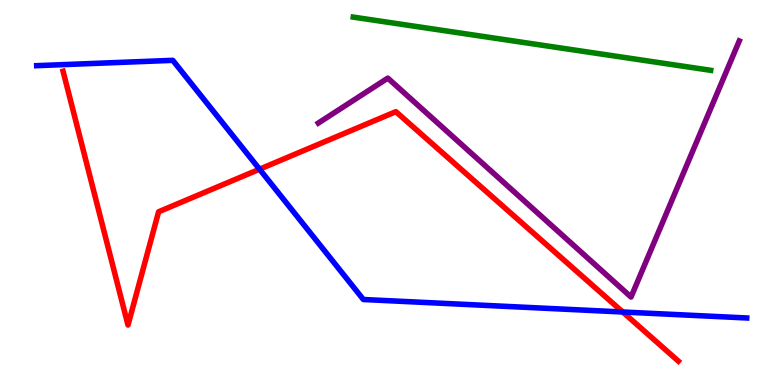[{'lines': ['blue', 'red'], 'intersections': [{'x': 3.35, 'y': 5.61}, {'x': 8.04, 'y': 1.9}]}, {'lines': ['green', 'red'], 'intersections': []}, {'lines': ['purple', 'red'], 'intersections': []}, {'lines': ['blue', 'green'], 'intersections': []}, {'lines': ['blue', 'purple'], 'intersections': []}, {'lines': ['green', 'purple'], 'intersections': []}]